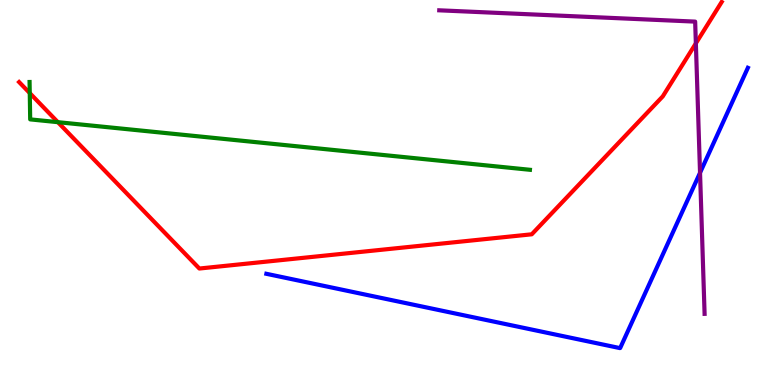[{'lines': ['blue', 'red'], 'intersections': []}, {'lines': ['green', 'red'], 'intersections': [{'x': 0.384, 'y': 7.58}, {'x': 0.747, 'y': 6.83}]}, {'lines': ['purple', 'red'], 'intersections': [{'x': 8.98, 'y': 8.87}]}, {'lines': ['blue', 'green'], 'intersections': []}, {'lines': ['blue', 'purple'], 'intersections': [{'x': 9.03, 'y': 5.51}]}, {'lines': ['green', 'purple'], 'intersections': []}]